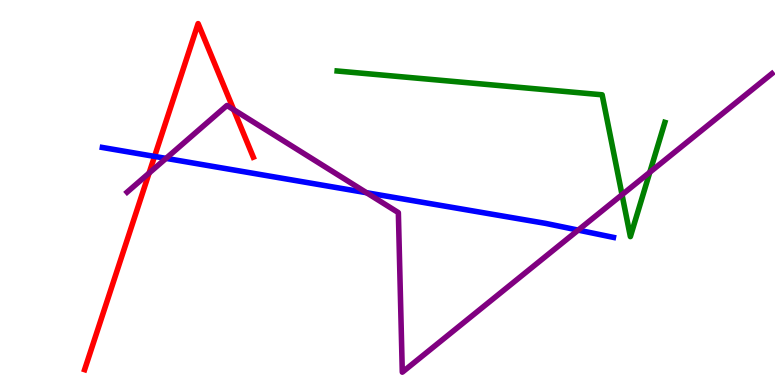[{'lines': ['blue', 'red'], 'intersections': [{'x': 1.99, 'y': 5.94}]}, {'lines': ['green', 'red'], 'intersections': []}, {'lines': ['purple', 'red'], 'intersections': [{'x': 1.92, 'y': 5.5}, {'x': 3.02, 'y': 7.15}]}, {'lines': ['blue', 'green'], 'intersections': []}, {'lines': ['blue', 'purple'], 'intersections': [{'x': 2.14, 'y': 5.89}, {'x': 4.73, 'y': 4.99}, {'x': 7.46, 'y': 4.02}]}, {'lines': ['green', 'purple'], 'intersections': [{'x': 8.03, 'y': 4.94}, {'x': 8.38, 'y': 5.53}]}]